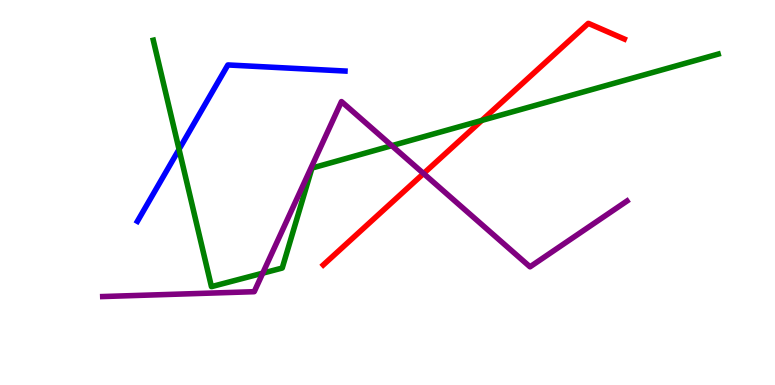[{'lines': ['blue', 'red'], 'intersections': []}, {'lines': ['green', 'red'], 'intersections': [{'x': 6.22, 'y': 6.87}]}, {'lines': ['purple', 'red'], 'intersections': [{'x': 5.47, 'y': 5.49}]}, {'lines': ['blue', 'green'], 'intersections': [{'x': 2.31, 'y': 6.12}]}, {'lines': ['blue', 'purple'], 'intersections': []}, {'lines': ['green', 'purple'], 'intersections': [{'x': 3.39, 'y': 2.9}, {'x': 5.06, 'y': 6.22}]}]